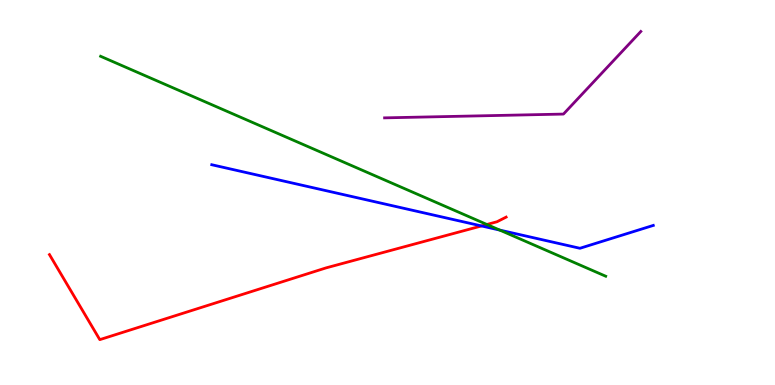[{'lines': ['blue', 'red'], 'intersections': [{'x': 6.21, 'y': 4.13}]}, {'lines': ['green', 'red'], 'intersections': [{'x': 6.28, 'y': 4.17}]}, {'lines': ['purple', 'red'], 'intersections': []}, {'lines': ['blue', 'green'], 'intersections': [{'x': 6.45, 'y': 4.02}]}, {'lines': ['blue', 'purple'], 'intersections': []}, {'lines': ['green', 'purple'], 'intersections': []}]